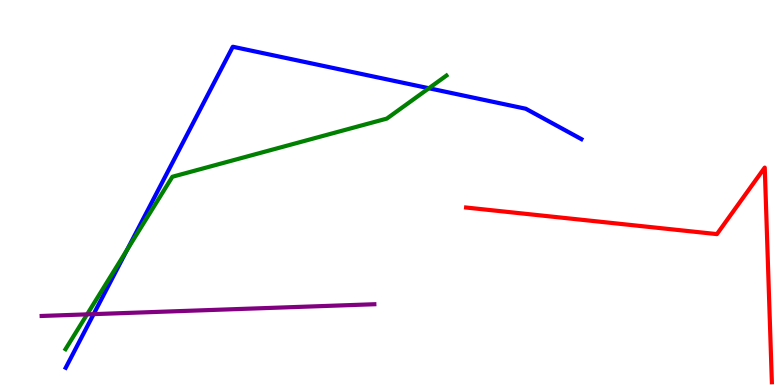[{'lines': ['blue', 'red'], 'intersections': []}, {'lines': ['green', 'red'], 'intersections': []}, {'lines': ['purple', 'red'], 'intersections': []}, {'lines': ['blue', 'green'], 'intersections': [{'x': 1.64, 'y': 3.51}, {'x': 5.53, 'y': 7.71}]}, {'lines': ['blue', 'purple'], 'intersections': [{'x': 1.21, 'y': 1.84}]}, {'lines': ['green', 'purple'], 'intersections': [{'x': 1.12, 'y': 1.83}]}]